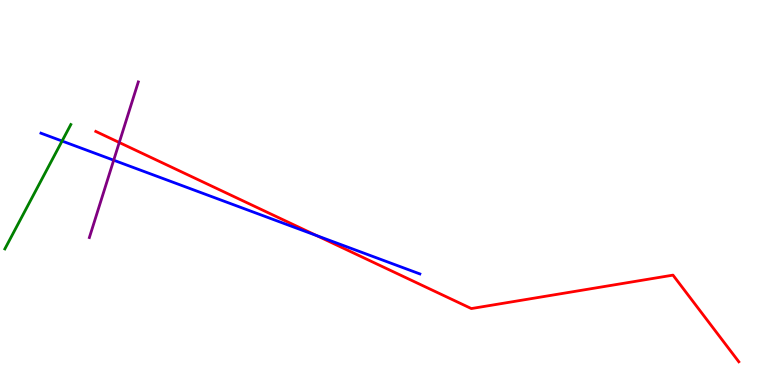[{'lines': ['blue', 'red'], 'intersections': [{'x': 4.08, 'y': 3.88}]}, {'lines': ['green', 'red'], 'intersections': []}, {'lines': ['purple', 'red'], 'intersections': [{'x': 1.54, 'y': 6.3}]}, {'lines': ['blue', 'green'], 'intersections': [{'x': 0.801, 'y': 6.34}]}, {'lines': ['blue', 'purple'], 'intersections': [{'x': 1.47, 'y': 5.84}]}, {'lines': ['green', 'purple'], 'intersections': []}]